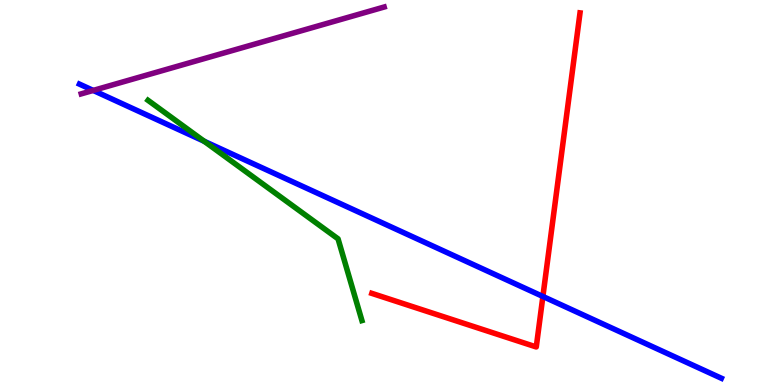[{'lines': ['blue', 'red'], 'intersections': [{'x': 7.0, 'y': 2.3}]}, {'lines': ['green', 'red'], 'intersections': []}, {'lines': ['purple', 'red'], 'intersections': []}, {'lines': ['blue', 'green'], 'intersections': [{'x': 2.64, 'y': 6.33}]}, {'lines': ['blue', 'purple'], 'intersections': [{'x': 1.2, 'y': 7.65}]}, {'lines': ['green', 'purple'], 'intersections': []}]